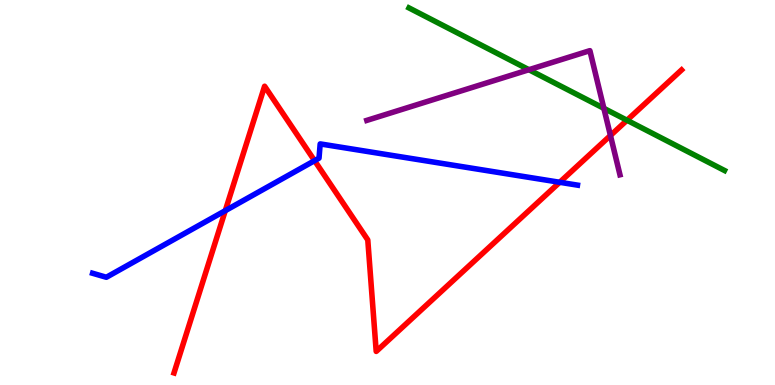[{'lines': ['blue', 'red'], 'intersections': [{'x': 2.91, 'y': 4.53}, {'x': 4.06, 'y': 5.83}, {'x': 7.22, 'y': 5.27}]}, {'lines': ['green', 'red'], 'intersections': [{'x': 8.09, 'y': 6.88}]}, {'lines': ['purple', 'red'], 'intersections': [{'x': 7.88, 'y': 6.48}]}, {'lines': ['blue', 'green'], 'intersections': []}, {'lines': ['blue', 'purple'], 'intersections': []}, {'lines': ['green', 'purple'], 'intersections': [{'x': 6.82, 'y': 8.19}, {'x': 7.79, 'y': 7.19}]}]